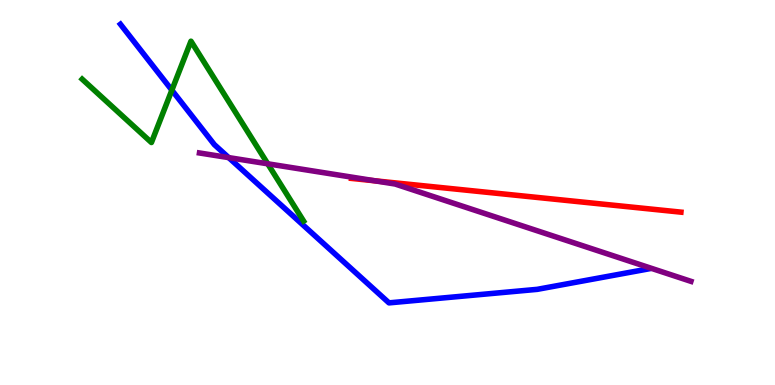[{'lines': ['blue', 'red'], 'intersections': []}, {'lines': ['green', 'red'], 'intersections': []}, {'lines': ['purple', 'red'], 'intersections': [{'x': 4.84, 'y': 5.3}]}, {'lines': ['blue', 'green'], 'intersections': [{'x': 2.22, 'y': 7.66}]}, {'lines': ['blue', 'purple'], 'intersections': [{'x': 2.95, 'y': 5.91}]}, {'lines': ['green', 'purple'], 'intersections': [{'x': 3.45, 'y': 5.75}]}]